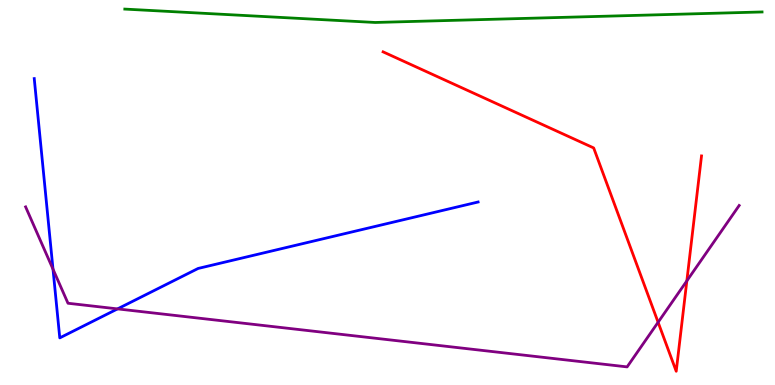[{'lines': ['blue', 'red'], 'intersections': []}, {'lines': ['green', 'red'], 'intersections': []}, {'lines': ['purple', 'red'], 'intersections': [{'x': 8.49, 'y': 1.63}, {'x': 8.86, 'y': 2.7}]}, {'lines': ['blue', 'green'], 'intersections': []}, {'lines': ['blue', 'purple'], 'intersections': [{'x': 0.684, 'y': 3.01}, {'x': 1.52, 'y': 1.98}]}, {'lines': ['green', 'purple'], 'intersections': []}]